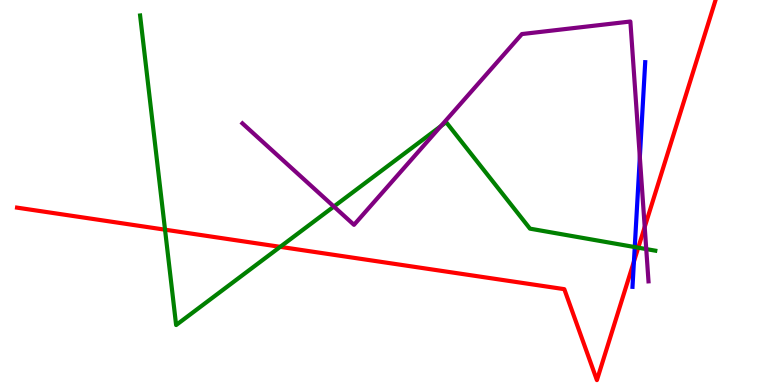[{'lines': ['blue', 'red'], 'intersections': [{'x': 8.18, 'y': 3.21}]}, {'lines': ['green', 'red'], 'intersections': [{'x': 2.13, 'y': 4.03}, {'x': 3.62, 'y': 3.59}, {'x': 8.24, 'y': 3.57}]}, {'lines': ['purple', 'red'], 'intersections': [{'x': 8.32, 'y': 4.1}]}, {'lines': ['blue', 'green'], 'intersections': [{'x': 8.19, 'y': 3.58}]}, {'lines': ['blue', 'purple'], 'intersections': [{'x': 8.26, 'y': 5.92}]}, {'lines': ['green', 'purple'], 'intersections': [{'x': 4.31, 'y': 4.64}, {'x': 5.69, 'y': 6.72}, {'x': 8.34, 'y': 3.53}]}]